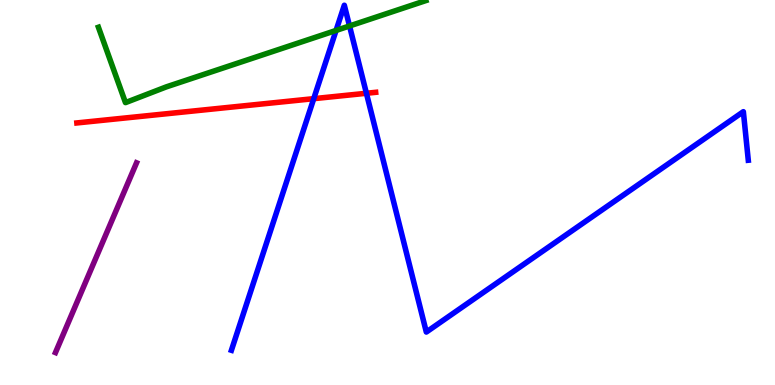[{'lines': ['blue', 'red'], 'intersections': [{'x': 4.05, 'y': 7.44}, {'x': 4.73, 'y': 7.58}]}, {'lines': ['green', 'red'], 'intersections': []}, {'lines': ['purple', 'red'], 'intersections': []}, {'lines': ['blue', 'green'], 'intersections': [{'x': 4.34, 'y': 9.21}, {'x': 4.51, 'y': 9.33}]}, {'lines': ['blue', 'purple'], 'intersections': []}, {'lines': ['green', 'purple'], 'intersections': []}]